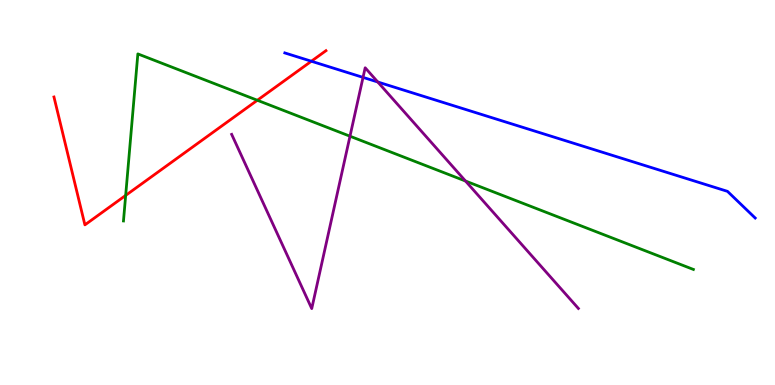[{'lines': ['blue', 'red'], 'intersections': [{'x': 4.02, 'y': 8.41}]}, {'lines': ['green', 'red'], 'intersections': [{'x': 1.62, 'y': 4.92}, {'x': 3.32, 'y': 7.4}]}, {'lines': ['purple', 'red'], 'intersections': []}, {'lines': ['blue', 'green'], 'intersections': []}, {'lines': ['blue', 'purple'], 'intersections': [{'x': 4.68, 'y': 7.99}, {'x': 4.87, 'y': 7.87}]}, {'lines': ['green', 'purple'], 'intersections': [{'x': 4.52, 'y': 6.46}, {'x': 6.01, 'y': 5.3}]}]